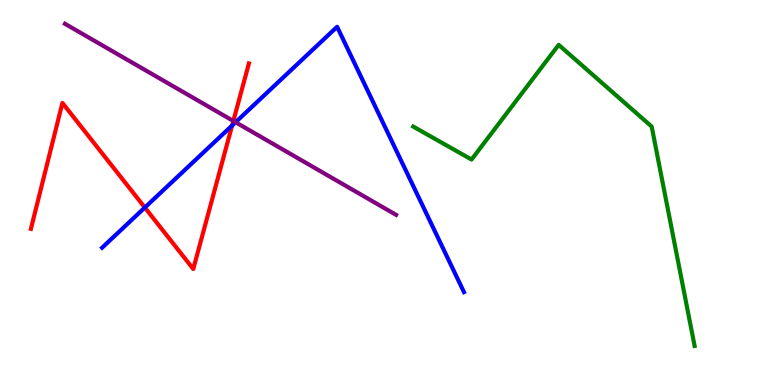[{'lines': ['blue', 'red'], 'intersections': [{'x': 1.87, 'y': 4.61}, {'x': 3.0, 'y': 6.74}]}, {'lines': ['green', 'red'], 'intersections': []}, {'lines': ['purple', 'red'], 'intersections': [{'x': 3.01, 'y': 6.86}]}, {'lines': ['blue', 'green'], 'intersections': []}, {'lines': ['blue', 'purple'], 'intersections': [{'x': 3.04, 'y': 6.82}]}, {'lines': ['green', 'purple'], 'intersections': []}]